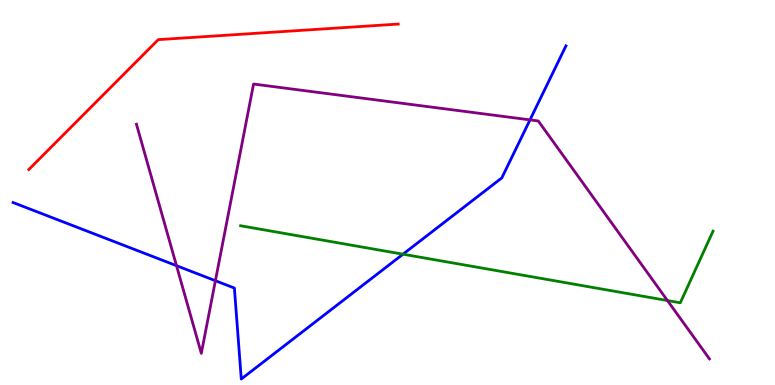[{'lines': ['blue', 'red'], 'intersections': []}, {'lines': ['green', 'red'], 'intersections': []}, {'lines': ['purple', 'red'], 'intersections': []}, {'lines': ['blue', 'green'], 'intersections': [{'x': 5.2, 'y': 3.4}]}, {'lines': ['blue', 'purple'], 'intersections': [{'x': 2.28, 'y': 3.1}, {'x': 2.78, 'y': 2.71}, {'x': 6.84, 'y': 6.89}]}, {'lines': ['green', 'purple'], 'intersections': [{'x': 8.61, 'y': 2.19}]}]